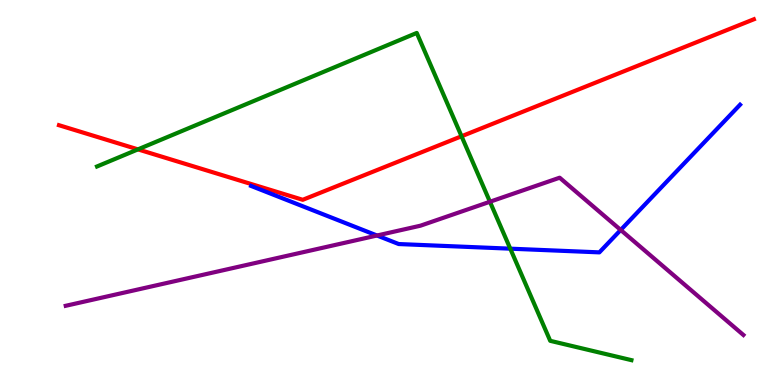[{'lines': ['blue', 'red'], 'intersections': []}, {'lines': ['green', 'red'], 'intersections': [{'x': 1.78, 'y': 6.12}, {'x': 5.96, 'y': 6.46}]}, {'lines': ['purple', 'red'], 'intersections': []}, {'lines': ['blue', 'green'], 'intersections': [{'x': 6.58, 'y': 3.54}]}, {'lines': ['blue', 'purple'], 'intersections': [{'x': 4.86, 'y': 3.88}, {'x': 8.01, 'y': 4.03}]}, {'lines': ['green', 'purple'], 'intersections': [{'x': 6.32, 'y': 4.76}]}]